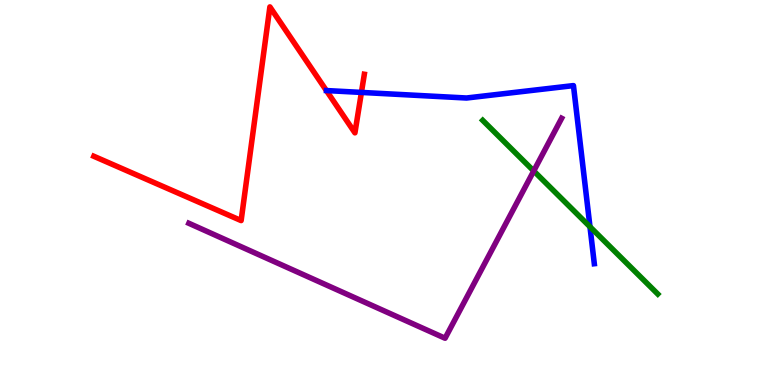[{'lines': ['blue', 'red'], 'intersections': [{'x': 4.66, 'y': 7.6}]}, {'lines': ['green', 'red'], 'intersections': []}, {'lines': ['purple', 'red'], 'intersections': []}, {'lines': ['blue', 'green'], 'intersections': [{'x': 7.61, 'y': 4.11}]}, {'lines': ['blue', 'purple'], 'intersections': []}, {'lines': ['green', 'purple'], 'intersections': [{'x': 6.89, 'y': 5.56}]}]